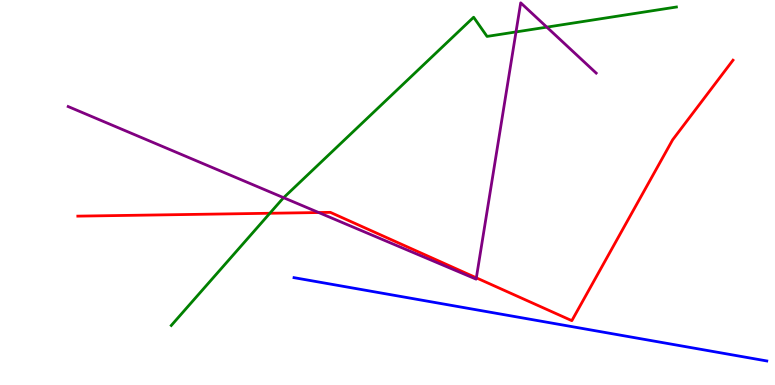[{'lines': ['blue', 'red'], 'intersections': []}, {'lines': ['green', 'red'], 'intersections': [{'x': 3.48, 'y': 4.46}]}, {'lines': ['purple', 'red'], 'intersections': [{'x': 4.11, 'y': 4.48}, {'x': 6.15, 'y': 2.78}]}, {'lines': ['blue', 'green'], 'intersections': []}, {'lines': ['blue', 'purple'], 'intersections': []}, {'lines': ['green', 'purple'], 'intersections': [{'x': 3.66, 'y': 4.86}, {'x': 6.66, 'y': 9.17}, {'x': 7.06, 'y': 9.3}]}]